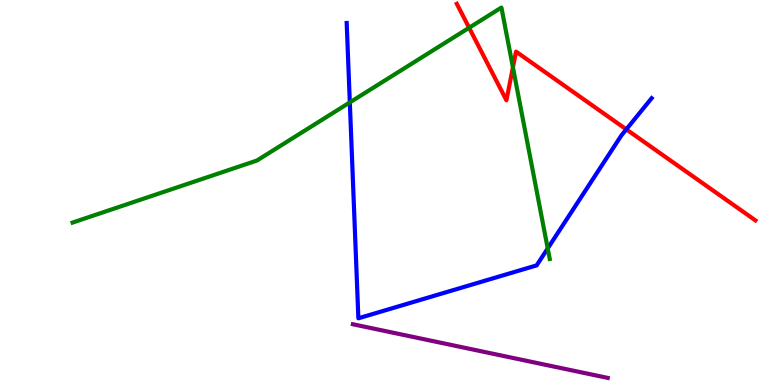[{'lines': ['blue', 'red'], 'intersections': [{'x': 8.08, 'y': 6.64}]}, {'lines': ['green', 'red'], 'intersections': [{'x': 6.05, 'y': 9.28}, {'x': 6.62, 'y': 8.25}]}, {'lines': ['purple', 'red'], 'intersections': []}, {'lines': ['blue', 'green'], 'intersections': [{'x': 4.51, 'y': 7.34}, {'x': 7.07, 'y': 3.55}]}, {'lines': ['blue', 'purple'], 'intersections': []}, {'lines': ['green', 'purple'], 'intersections': []}]